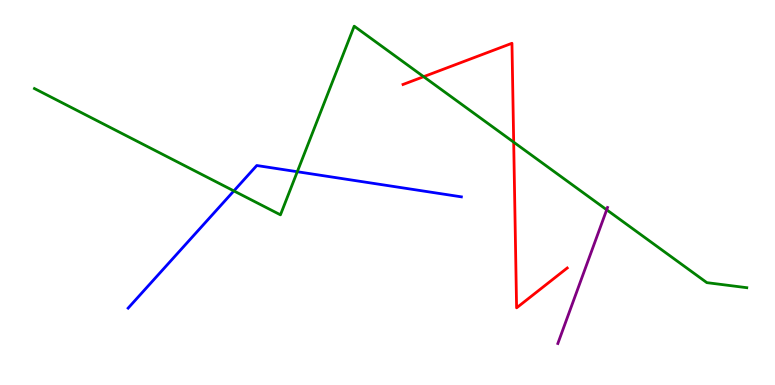[{'lines': ['blue', 'red'], 'intersections': []}, {'lines': ['green', 'red'], 'intersections': [{'x': 5.47, 'y': 8.01}, {'x': 6.63, 'y': 6.31}]}, {'lines': ['purple', 'red'], 'intersections': []}, {'lines': ['blue', 'green'], 'intersections': [{'x': 3.02, 'y': 5.04}, {'x': 3.84, 'y': 5.54}]}, {'lines': ['blue', 'purple'], 'intersections': []}, {'lines': ['green', 'purple'], 'intersections': [{'x': 7.83, 'y': 4.55}]}]